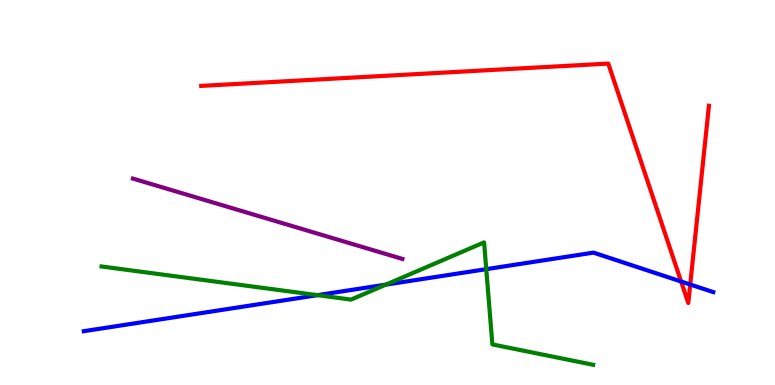[{'lines': ['blue', 'red'], 'intersections': [{'x': 8.79, 'y': 2.69}, {'x': 8.91, 'y': 2.61}]}, {'lines': ['green', 'red'], 'intersections': []}, {'lines': ['purple', 'red'], 'intersections': []}, {'lines': ['blue', 'green'], 'intersections': [{'x': 4.1, 'y': 2.33}, {'x': 4.98, 'y': 2.61}, {'x': 6.27, 'y': 3.01}]}, {'lines': ['blue', 'purple'], 'intersections': []}, {'lines': ['green', 'purple'], 'intersections': []}]